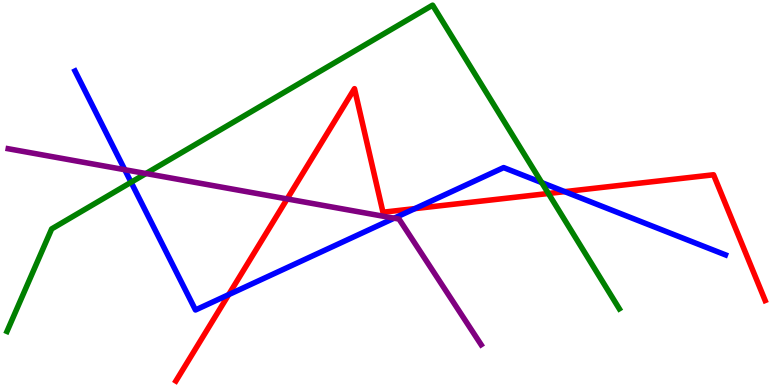[{'lines': ['blue', 'red'], 'intersections': [{'x': 2.95, 'y': 2.35}, {'x': 5.35, 'y': 4.58}, {'x': 7.29, 'y': 5.02}]}, {'lines': ['green', 'red'], 'intersections': [{'x': 7.08, 'y': 4.97}]}, {'lines': ['purple', 'red'], 'intersections': [{'x': 3.7, 'y': 4.83}]}, {'lines': ['blue', 'green'], 'intersections': [{'x': 1.69, 'y': 5.27}, {'x': 6.99, 'y': 5.26}]}, {'lines': ['blue', 'purple'], 'intersections': [{'x': 1.61, 'y': 5.59}, {'x': 5.09, 'y': 4.33}]}, {'lines': ['green', 'purple'], 'intersections': [{'x': 1.88, 'y': 5.49}]}]